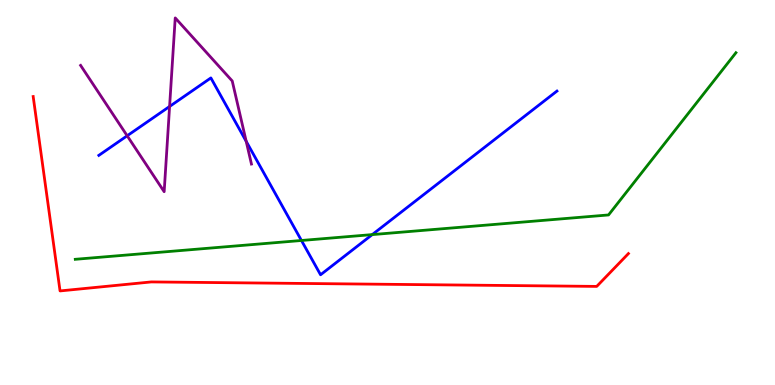[{'lines': ['blue', 'red'], 'intersections': []}, {'lines': ['green', 'red'], 'intersections': []}, {'lines': ['purple', 'red'], 'intersections': []}, {'lines': ['blue', 'green'], 'intersections': [{'x': 3.89, 'y': 3.75}, {'x': 4.8, 'y': 3.91}]}, {'lines': ['blue', 'purple'], 'intersections': [{'x': 1.64, 'y': 6.47}, {'x': 2.19, 'y': 7.23}, {'x': 3.18, 'y': 6.33}]}, {'lines': ['green', 'purple'], 'intersections': []}]